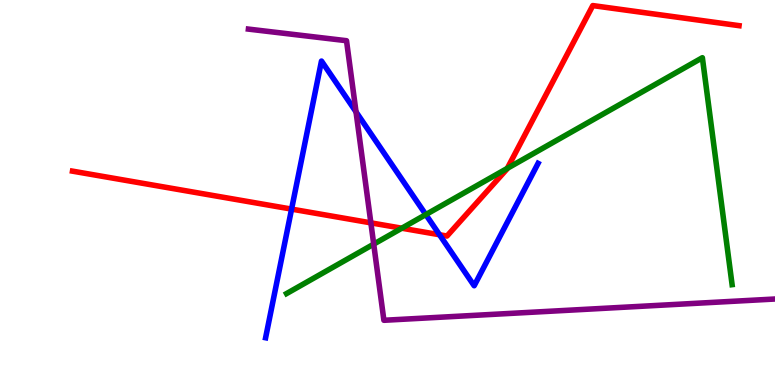[{'lines': ['blue', 'red'], 'intersections': [{'x': 3.76, 'y': 4.57}, {'x': 5.67, 'y': 3.9}]}, {'lines': ['green', 'red'], 'intersections': [{'x': 5.18, 'y': 4.07}, {'x': 6.55, 'y': 5.63}]}, {'lines': ['purple', 'red'], 'intersections': [{'x': 4.79, 'y': 4.21}]}, {'lines': ['blue', 'green'], 'intersections': [{'x': 5.49, 'y': 4.43}]}, {'lines': ['blue', 'purple'], 'intersections': [{'x': 4.59, 'y': 7.09}]}, {'lines': ['green', 'purple'], 'intersections': [{'x': 4.82, 'y': 3.66}]}]